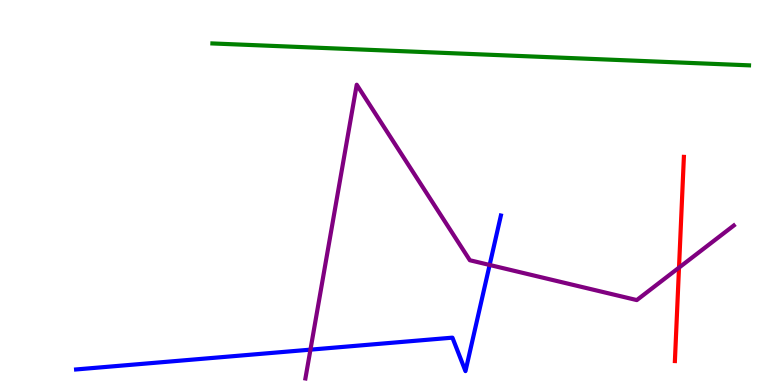[{'lines': ['blue', 'red'], 'intersections': []}, {'lines': ['green', 'red'], 'intersections': []}, {'lines': ['purple', 'red'], 'intersections': [{'x': 8.76, 'y': 3.05}]}, {'lines': ['blue', 'green'], 'intersections': []}, {'lines': ['blue', 'purple'], 'intersections': [{'x': 4.01, 'y': 0.918}, {'x': 6.32, 'y': 3.12}]}, {'lines': ['green', 'purple'], 'intersections': []}]